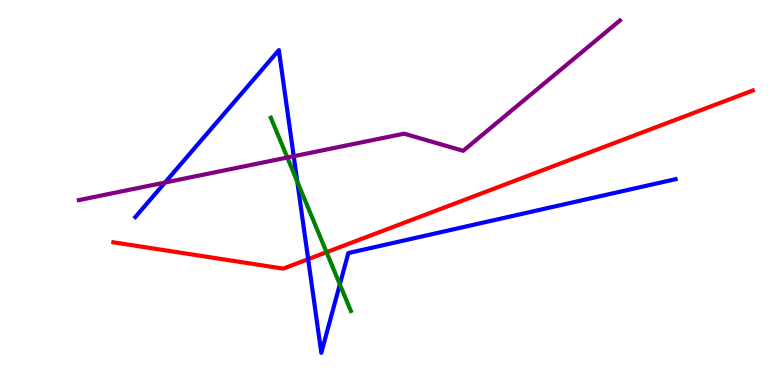[{'lines': ['blue', 'red'], 'intersections': [{'x': 3.98, 'y': 3.27}]}, {'lines': ['green', 'red'], 'intersections': [{'x': 4.21, 'y': 3.45}]}, {'lines': ['purple', 'red'], 'intersections': []}, {'lines': ['blue', 'green'], 'intersections': [{'x': 3.84, 'y': 5.28}, {'x': 4.39, 'y': 2.61}]}, {'lines': ['blue', 'purple'], 'intersections': [{'x': 2.13, 'y': 5.26}, {'x': 3.79, 'y': 5.94}]}, {'lines': ['green', 'purple'], 'intersections': [{'x': 3.71, 'y': 5.91}]}]